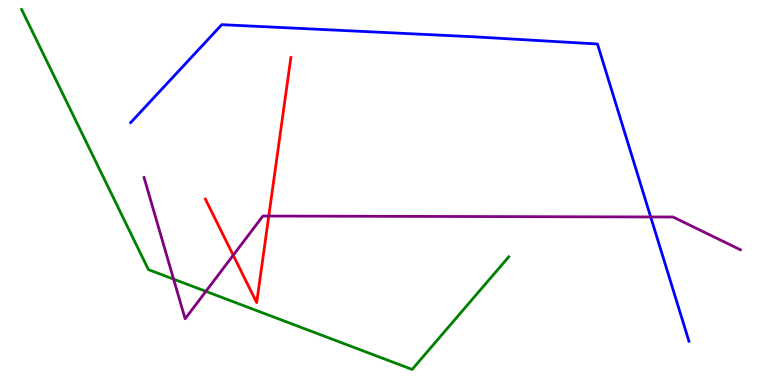[{'lines': ['blue', 'red'], 'intersections': []}, {'lines': ['green', 'red'], 'intersections': []}, {'lines': ['purple', 'red'], 'intersections': [{'x': 3.01, 'y': 3.37}, {'x': 3.47, 'y': 4.39}]}, {'lines': ['blue', 'green'], 'intersections': []}, {'lines': ['blue', 'purple'], 'intersections': [{'x': 8.4, 'y': 4.36}]}, {'lines': ['green', 'purple'], 'intersections': [{'x': 2.24, 'y': 2.75}, {'x': 2.66, 'y': 2.43}]}]